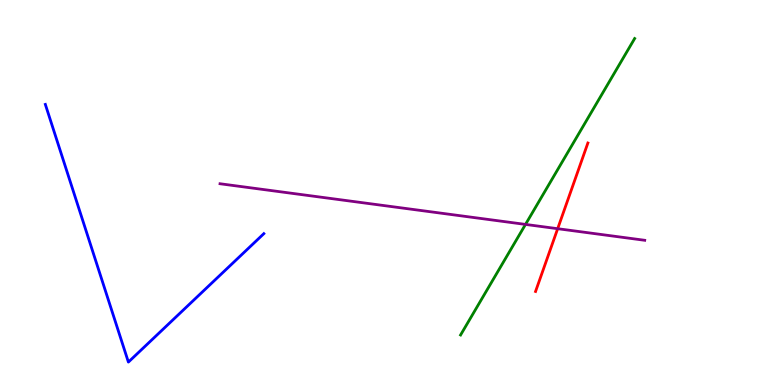[{'lines': ['blue', 'red'], 'intersections': []}, {'lines': ['green', 'red'], 'intersections': []}, {'lines': ['purple', 'red'], 'intersections': [{'x': 7.2, 'y': 4.06}]}, {'lines': ['blue', 'green'], 'intersections': []}, {'lines': ['blue', 'purple'], 'intersections': []}, {'lines': ['green', 'purple'], 'intersections': [{'x': 6.78, 'y': 4.17}]}]